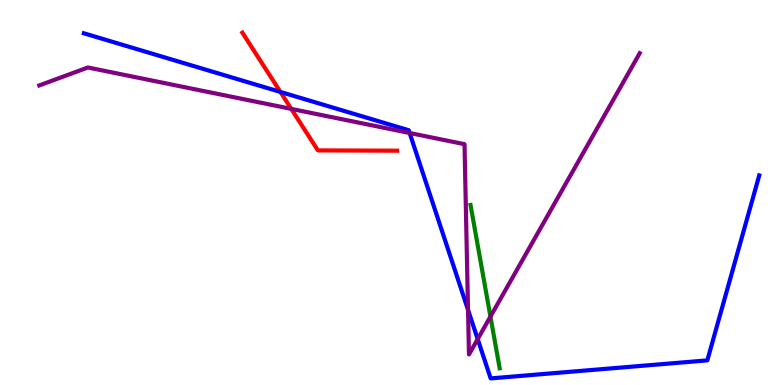[{'lines': ['blue', 'red'], 'intersections': [{'x': 3.62, 'y': 7.61}]}, {'lines': ['green', 'red'], 'intersections': []}, {'lines': ['purple', 'red'], 'intersections': [{'x': 3.76, 'y': 7.17}]}, {'lines': ['blue', 'green'], 'intersections': []}, {'lines': ['blue', 'purple'], 'intersections': [{'x': 5.29, 'y': 6.55}, {'x': 6.04, 'y': 1.95}, {'x': 6.16, 'y': 1.19}]}, {'lines': ['green', 'purple'], 'intersections': [{'x': 6.33, 'y': 1.78}]}]